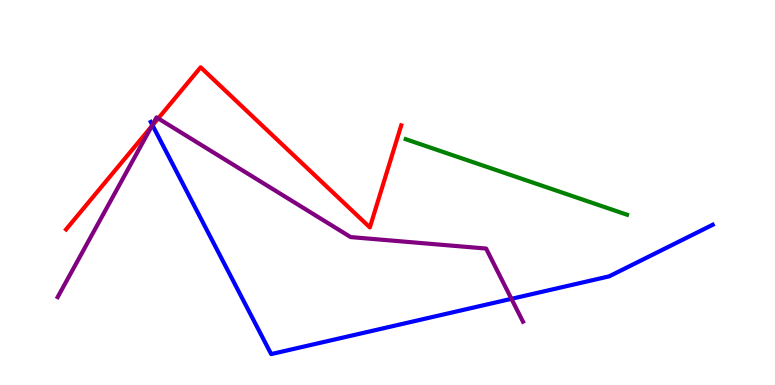[{'lines': ['blue', 'red'], 'intersections': [{'x': 1.97, 'y': 6.75}]}, {'lines': ['green', 'red'], 'intersections': []}, {'lines': ['purple', 'red'], 'intersections': [{'x': 1.96, 'y': 6.72}, {'x': 2.04, 'y': 6.92}]}, {'lines': ['blue', 'green'], 'intersections': []}, {'lines': ['blue', 'purple'], 'intersections': [{'x': 1.97, 'y': 6.75}, {'x': 6.6, 'y': 2.24}]}, {'lines': ['green', 'purple'], 'intersections': []}]